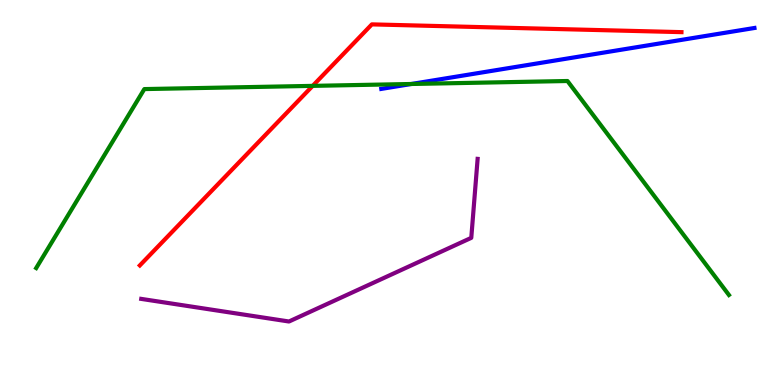[{'lines': ['blue', 'red'], 'intersections': []}, {'lines': ['green', 'red'], 'intersections': [{'x': 4.03, 'y': 7.77}]}, {'lines': ['purple', 'red'], 'intersections': []}, {'lines': ['blue', 'green'], 'intersections': [{'x': 5.31, 'y': 7.82}]}, {'lines': ['blue', 'purple'], 'intersections': []}, {'lines': ['green', 'purple'], 'intersections': []}]